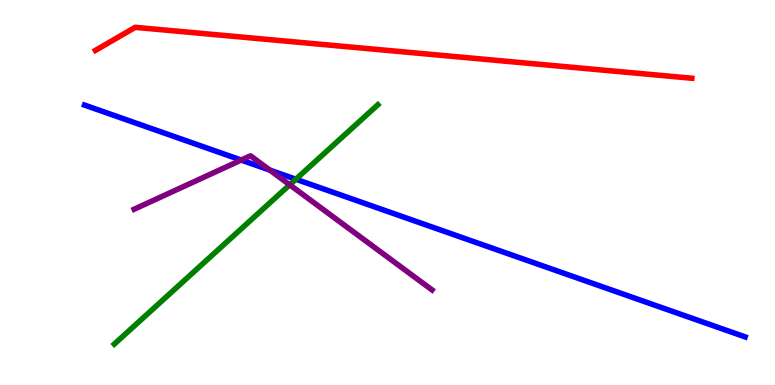[{'lines': ['blue', 'red'], 'intersections': []}, {'lines': ['green', 'red'], 'intersections': []}, {'lines': ['purple', 'red'], 'intersections': []}, {'lines': ['blue', 'green'], 'intersections': [{'x': 3.82, 'y': 5.34}]}, {'lines': ['blue', 'purple'], 'intersections': [{'x': 3.11, 'y': 5.84}, {'x': 3.48, 'y': 5.58}]}, {'lines': ['green', 'purple'], 'intersections': [{'x': 3.74, 'y': 5.2}]}]